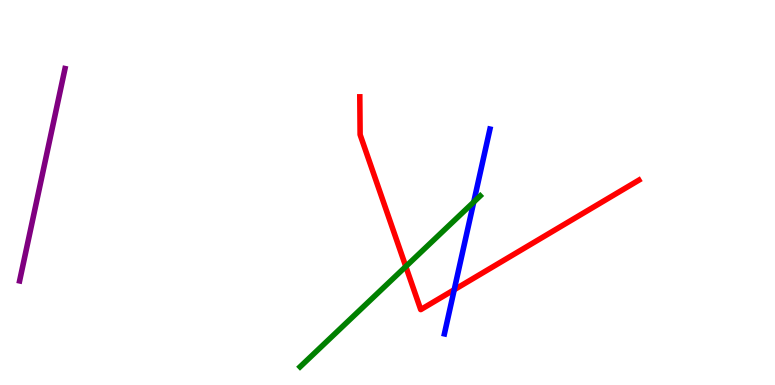[{'lines': ['blue', 'red'], 'intersections': [{'x': 5.86, 'y': 2.47}]}, {'lines': ['green', 'red'], 'intersections': [{'x': 5.24, 'y': 3.08}]}, {'lines': ['purple', 'red'], 'intersections': []}, {'lines': ['blue', 'green'], 'intersections': [{'x': 6.11, 'y': 4.75}]}, {'lines': ['blue', 'purple'], 'intersections': []}, {'lines': ['green', 'purple'], 'intersections': []}]